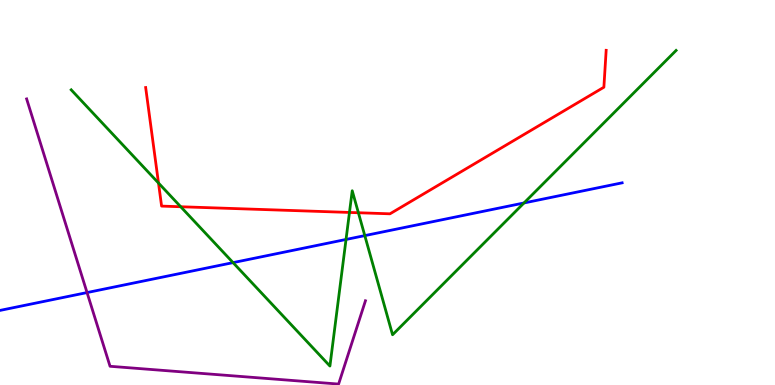[{'lines': ['blue', 'red'], 'intersections': []}, {'lines': ['green', 'red'], 'intersections': [{'x': 2.05, 'y': 5.25}, {'x': 2.33, 'y': 4.63}, {'x': 4.51, 'y': 4.48}, {'x': 4.62, 'y': 4.47}]}, {'lines': ['purple', 'red'], 'intersections': []}, {'lines': ['blue', 'green'], 'intersections': [{'x': 3.01, 'y': 3.18}, {'x': 4.46, 'y': 3.78}, {'x': 4.71, 'y': 3.88}, {'x': 6.76, 'y': 4.73}]}, {'lines': ['blue', 'purple'], 'intersections': [{'x': 1.12, 'y': 2.4}]}, {'lines': ['green', 'purple'], 'intersections': []}]